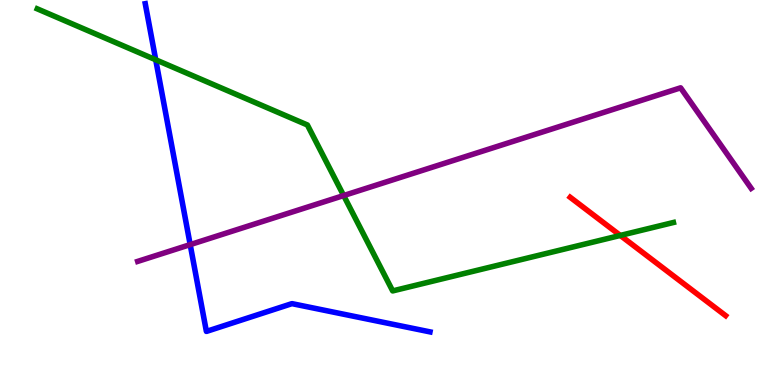[{'lines': ['blue', 'red'], 'intersections': []}, {'lines': ['green', 'red'], 'intersections': [{'x': 8.0, 'y': 3.88}]}, {'lines': ['purple', 'red'], 'intersections': []}, {'lines': ['blue', 'green'], 'intersections': [{'x': 2.01, 'y': 8.45}]}, {'lines': ['blue', 'purple'], 'intersections': [{'x': 2.45, 'y': 3.65}]}, {'lines': ['green', 'purple'], 'intersections': [{'x': 4.43, 'y': 4.92}]}]